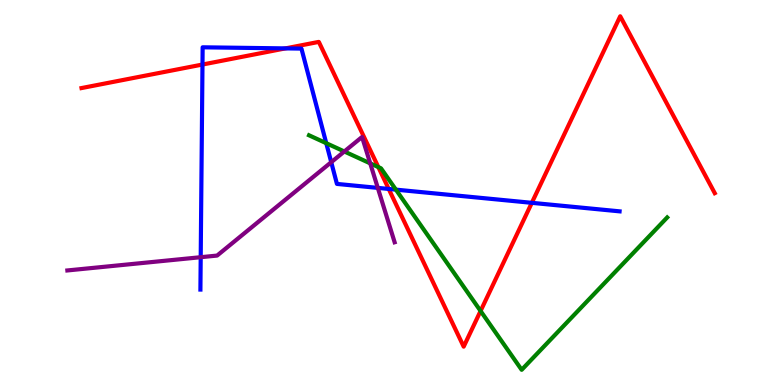[{'lines': ['blue', 'red'], 'intersections': [{'x': 2.61, 'y': 8.32}, {'x': 3.68, 'y': 8.74}, {'x': 5.02, 'y': 5.09}, {'x': 6.86, 'y': 4.73}]}, {'lines': ['green', 'red'], 'intersections': [{'x': 4.88, 'y': 5.66}, {'x': 6.2, 'y': 1.92}]}, {'lines': ['purple', 'red'], 'intersections': []}, {'lines': ['blue', 'green'], 'intersections': [{'x': 4.21, 'y': 6.28}, {'x': 5.11, 'y': 5.07}]}, {'lines': ['blue', 'purple'], 'intersections': [{'x': 2.59, 'y': 3.32}, {'x': 4.27, 'y': 5.79}, {'x': 4.87, 'y': 5.12}]}, {'lines': ['green', 'purple'], 'intersections': [{'x': 4.44, 'y': 6.07}, {'x': 4.78, 'y': 5.76}]}]